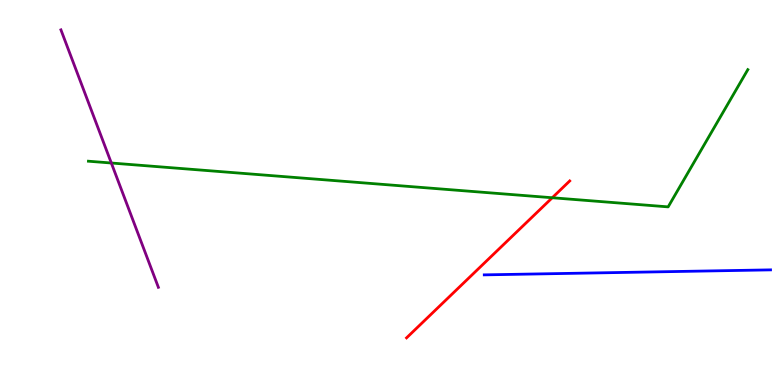[{'lines': ['blue', 'red'], 'intersections': []}, {'lines': ['green', 'red'], 'intersections': [{'x': 7.13, 'y': 4.86}]}, {'lines': ['purple', 'red'], 'intersections': []}, {'lines': ['blue', 'green'], 'intersections': []}, {'lines': ['blue', 'purple'], 'intersections': []}, {'lines': ['green', 'purple'], 'intersections': [{'x': 1.44, 'y': 5.77}]}]